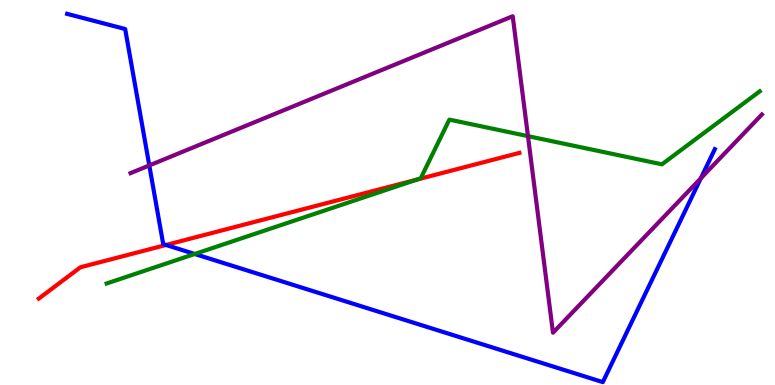[{'lines': ['blue', 'red'], 'intersections': [{'x': 2.14, 'y': 3.64}]}, {'lines': ['green', 'red'], 'intersections': [{'x': 5.38, 'y': 5.34}]}, {'lines': ['purple', 'red'], 'intersections': []}, {'lines': ['blue', 'green'], 'intersections': [{'x': 2.51, 'y': 3.4}]}, {'lines': ['blue', 'purple'], 'intersections': [{'x': 1.93, 'y': 5.7}, {'x': 9.04, 'y': 5.37}]}, {'lines': ['green', 'purple'], 'intersections': [{'x': 6.81, 'y': 6.46}]}]